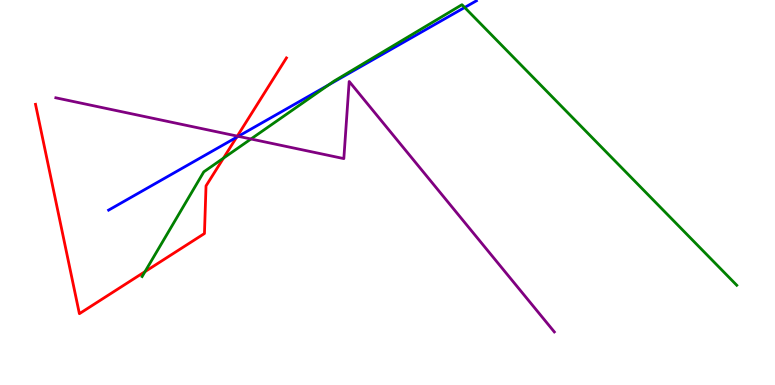[{'lines': ['blue', 'red'], 'intersections': [{'x': 3.05, 'y': 6.43}]}, {'lines': ['green', 'red'], 'intersections': [{'x': 1.87, 'y': 2.94}, {'x': 2.88, 'y': 5.89}]}, {'lines': ['purple', 'red'], 'intersections': [{'x': 3.06, 'y': 6.46}]}, {'lines': ['blue', 'green'], 'intersections': [{'x': 4.24, 'y': 7.79}, {'x': 6.0, 'y': 9.81}]}, {'lines': ['blue', 'purple'], 'intersections': [{'x': 3.07, 'y': 6.46}]}, {'lines': ['green', 'purple'], 'intersections': [{'x': 3.24, 'y': 6.39}]}]